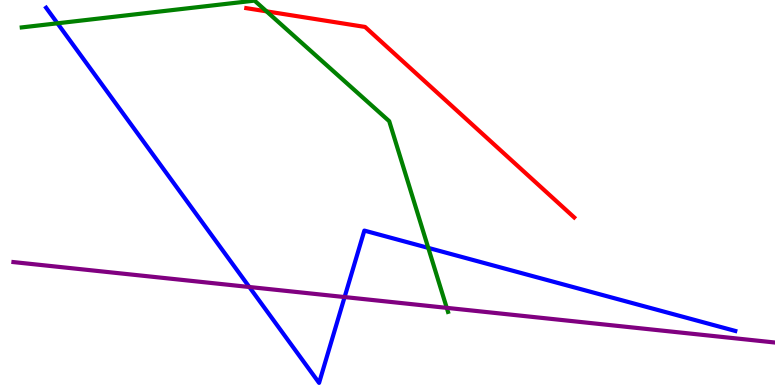[{'lines': ['blue', 'red'], 'intersections': []}, {'lines': ['green', 'red'], 'intersections': [{'x': 3.44, 'y': 9.71}]}, {'lines': ['purple', 'red'], 'intersections': []}, {'lines': ['blue', 'green'], 'intersections': [{'x': 0.741, 'y': 9.39}, {'x': 5.53, 'y': 3.56}]}, {'lines': ['blue', 'purple'], 'intersections': [{'x': 3.22, 'y': 2.55}, {'x': 4.45, 'y': 2.28}]}, {'lines': ['green', 'purple'], 'intersections': [{'x': 5.76, 'y': 2.0}]}]